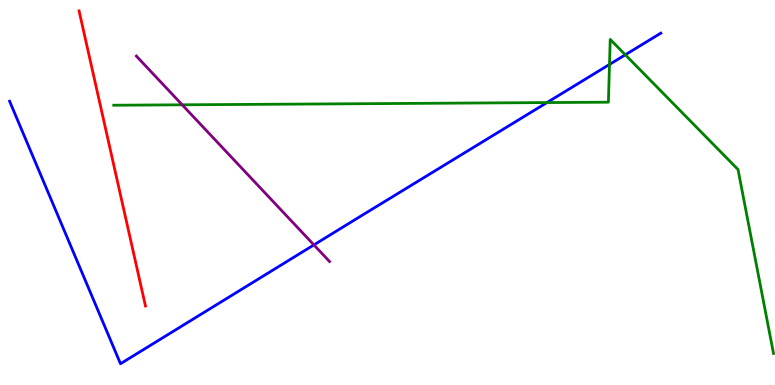[{'lines': ['blue', 'red'], 'intersections': []}, {'lines': ['green', 'red'], 'intersections': []}, {'lines': ['purple', 'red'], 'intersections': []}, {'lines': ['blue', 'green'], 'intersections': [{'x': 7.06, 'y': 7.34}, {'x': 7.86, 'y': 8.33}, {'x': 8.07, 'y': 8.58}]}, {'lines': ['blue', 'purple'], 'intersections': [{'x': 4.05, 'y': 3.64}]}, {'lines': ['green', 'purple'], 'intersections': [{'x': 2.35, 'y': 7.28}]}]